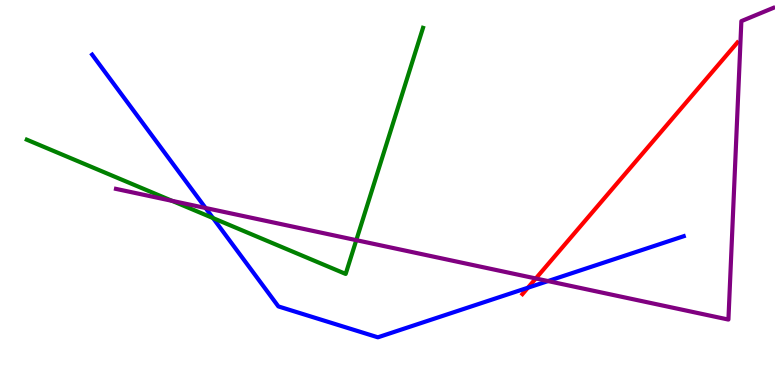[{'lines': ['blue', 'red'], 'intersections': [{'x': 6.81, 'y': 2.53}]}, {'lines': ['green', 'red'], 'intersections': []}, {'lines': ['purple', 'red'], 'intersections': [{'x': 6.91, 'y': 2.77}]}, {'lines': ['blue', 'green'], 'intersections': [{'x': 2.75, 'y': 4.34}]}, {'lines': ['blue', 'purple'], 'intersections': [{'x': 2.65, 'y': 4.6}, {'x': 7.07, 'y': 2.7}]}, {'lines': ['green', 'purple'], 'intersections': [{'x': 2.22, 'y': 4.78}, {'x': 4.6, 'y': 3.76}]}]